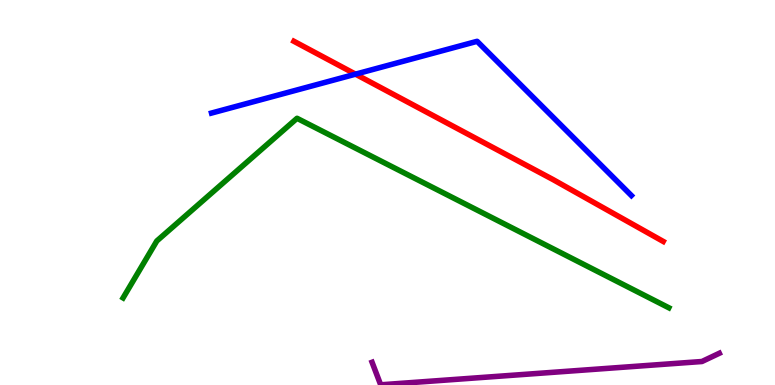[{'lines': ['blue', 'red'], 'intersections': [{'x': 4.59, 'y': 8.07}]}, {'lines': ['green', 'red'], 'intersections': []}, {'lines': ['purple', 'red'], 'intersections': []}, {'lines': ['blue', 'green'], 'intersections': []}, {'lines': ['blue', 'purple'], 'intersections': []}, {'lines': ['green', 'purple'], 'intersections': []}]